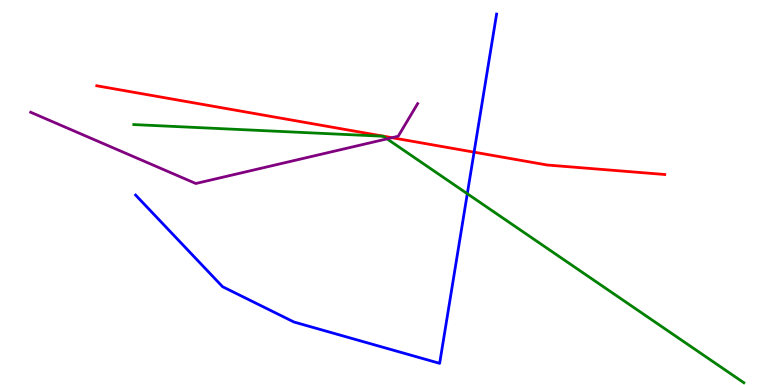[{'lines': ['blue', 'red'], 'intersections': [{'x': 6.12, 'y': 6.05}]}, {'lines': ['green', 'red'], 'intersections': []}, {'lines': ['purple', 'red'], 'intersections': [{'x': 5.06, 'y': 6.42}]}, {'lines': ['blue', 'green'], 'intersections': [{'x': 6.03, 'y': 4.97}]}, {'lines': ['blue', 'purple'], 'intersections': []}, {'lines': ['green', 'purple'], 'intersections': [{'x': 4.99, 'y': 6.39}]}]